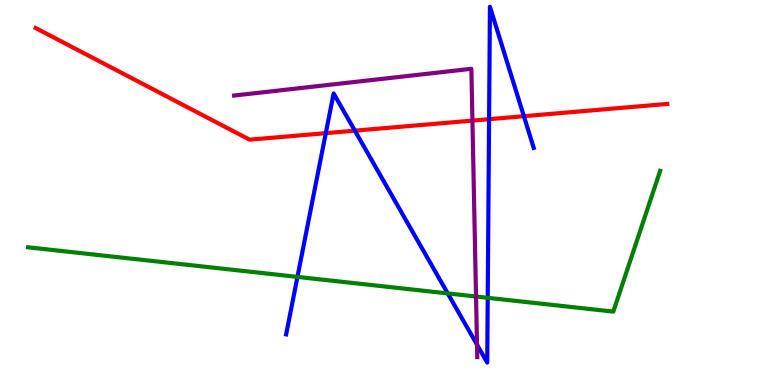[{'lines': ['blue', 'red'], 'intersections': [{'x': 4.2, 'y': 6.54}, {'x': 4.58, 'y': 6.61}, {'x': 6.31, 'y': 6.9}, {'x': 6.76, 'y': 6.98}]}, {'lines': ['green', 'red'], 'intersections': []}, {'lines': ['purple', 'red'], 'intersections': [{'x': 6.1, 'y': 6.87}]}, {'lines': ['blue', 'green'], 'intersections': [{'x': 3.84, 'y': 2.81}, {'x': 5.78, 'y': 2.38}, {'x': 6.29, 'y': 2.26}]}, {'lines': ['blue', 'purple'], 'intersections': [{'x': 6.16, 'y': 1.05}]}, {'lines': ['green', 'purple'], 'intersections': [{'x': 6.14, 'y': 2.3}]}]